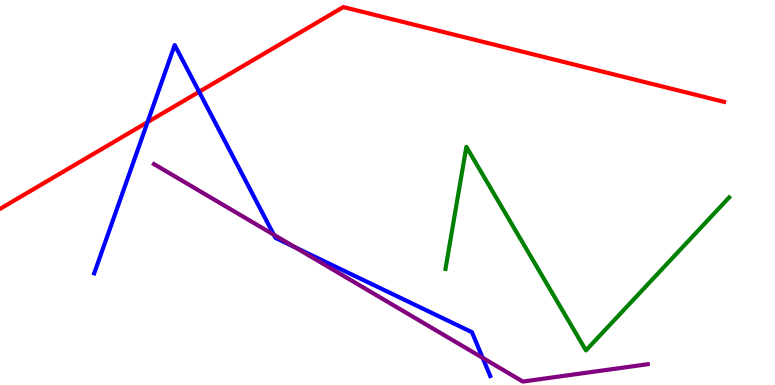[{'lines': ['blue', 'red'], 'intersections': [{'x': 1.9, 'y': 6.83}, {'x': 2.57, 'y': 7.62}]}, {'lines': ['green', 'red'], 'intersections': []}, {'lines': ['purple', 'red'], 'intersections': []}, {'lines': ['blue', 'green'], 'intersections': []}, {'lines': ['blue', 'purple'], 'intersections': [{'x': 3.53, 'y': 3.9}, {'x': 3.81, 'y': 3.57}, {'x': 6.23, 'y': 0.705}]}, {'lines': ['green', 'purple'], 'intersections': []}]